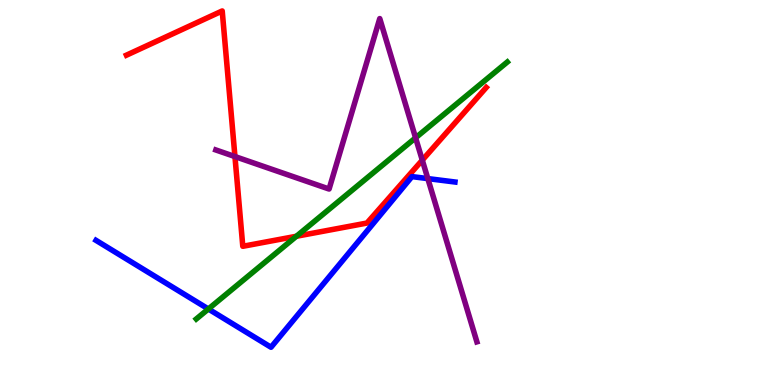[{'lines': ['blue', 'red'], 'intersections': []}, {'lines': ['green', 'red'], 'intersections': [{'x': 3.82, 'y': 3.86}]}, {'lines': ['purple', 'red'], 'intersections': [{'x': 3.03, 'y': 5.93}, {'x': 5.45, 'y': 5.84}]}, {'lines': ['blue', 'green'], 'intersections': [{'x': 2.69, 'y': 1.97}]}, {'lines': ['blue', 'purple'], 'intersections': [{'x': 5.52, 'y': 5.36}]}, {'lines': ['green', 'purple'], 'intersections': [{'x': 5.36, 'y': 6.42}]}]